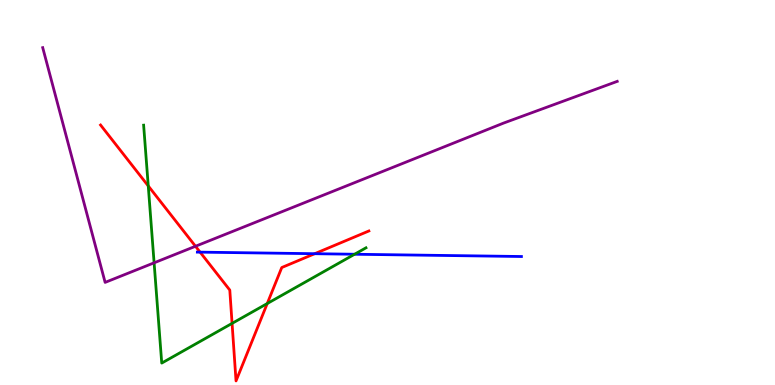[{'lines': ['blue', 'red'], 'intersections': [{'x': 2.58, 'y': 3.45}, {'x': 4.06, 'y': 3.41}]}, {'lines': ['green', 'red'], 'intersections': [{'x': 1.91, 'y': 5.17}, {'x': 2.99, 'y': 1.6}, {'x': 3.45, 'y': 2.12}]}, {'lines': ['purple', 'red'], 'intersections': [{'x': 2.52, 'y': 3.6}]}, {'lines': ['blue', 'green'], 'intersections': [{'x': 4.58, 'y': 3.4}]}, {'lines': ['blue', 'purple'], 'intersections': []}, {'lines': ['green', 'purple'], 'intersections': [{'x': 1.99, 'y': 3.17}]}]